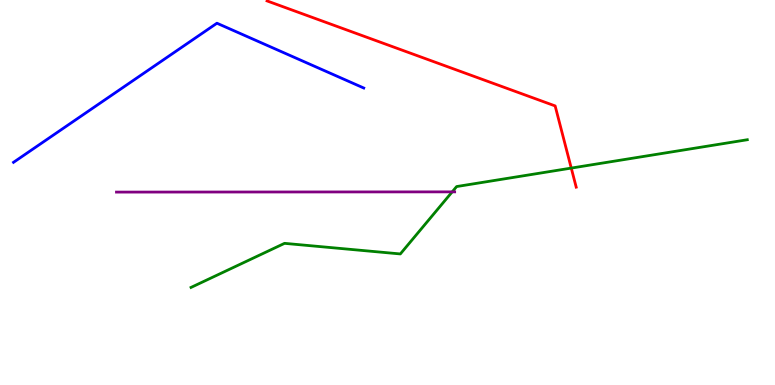[{'lines': ['blue', 'red'], 'intersections': []}, {'lines': ['green', 'red'], 'intersections': [{'x': 7.37, 'y': 5.63}]}, {'lines': ['purple', 'red'], 'intersections': []}, {'lines': ['blue', 'green'], 'intersections': []}, {'lines': ['blue', 'purple'], 'intersections': []}, {'lines': ['green', 'purple'], 'intersections': [{'x': 5.83, 'y': 5.02}]}]